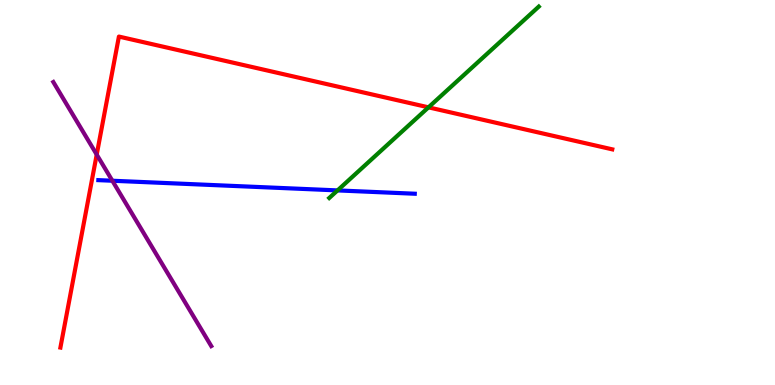[{'lines': ['blue', 'red'], 'intersections': []}, {'lines': ['green', 'red'], 'intersections': [{'x': 5.53, 'y': 7.21}]}, {'lines': ['purple', 'red'], 'intersections': [{'x': 1.25, 'y': 5.98}]}, {'lines': ['blue', 'green'], 'intersections': [{'x': 4.36, 'y': 5.05}]}, {'lines': ['blue', 'purple'], 'intersections': [{'x': 1.45, 'y': 5.31}]}, {'lines': ['green', 'purple'], 'intersections': []}]